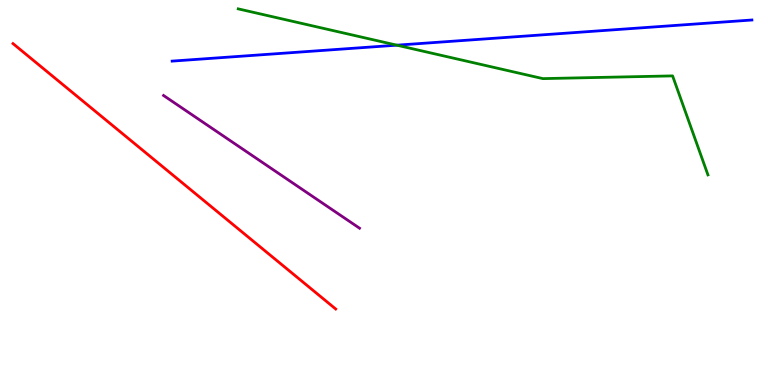[{'lines': ['blue', 'red'], 'intersections': []}, {'lines': ['green', 'red'], 'intersections': []}, {'lines': ['purple', 'red'], 'intersections': []}, {'lines': ['blue', 'green'], 'intersections': [{'x': 5.12, 'y': 8.83}]}, {'lines': ['blue', 'purple'], 'intersections': []}, {'lines': ['green', 'purple'], 'intersections': []}]